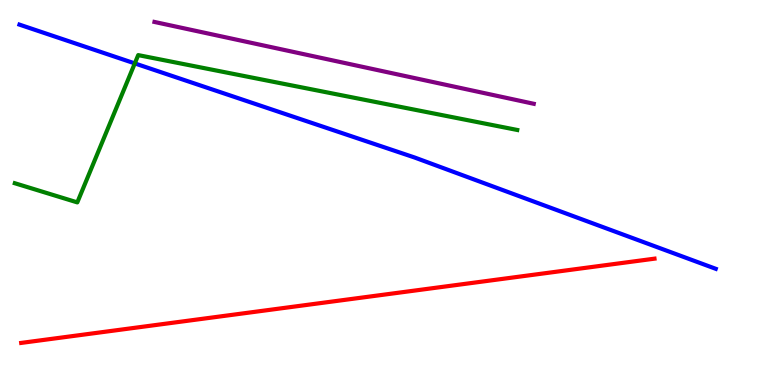[{'lines': ['blue', 'red'], 'intersections': []}, {'lines': ['green', 'red'], 'intersections': []}, {'lines': ['purple', 'red'], 'intersections': []}, {'lines': ['blue', 'green'], 'intersections': [{'x': 1.74, 'y': 8.35}]}, {'lines': ['blue', 'purple'], 'intersections': []}, {'lines': ['green', 'purple'], 'intersections': []}]